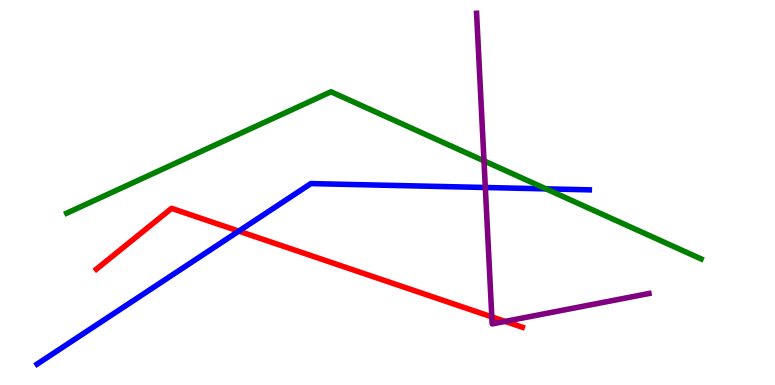[{'lines': ['blue', 'red'], 'intersections': [{'x': 3.08, 'y': 4.0}]}, {'lines': ['green', 'red'], 'intersections': []}, {'lines': ['purple', 'red'], 'intersections': [{'x': 6.35, 'y': 1.77}, {'x': 6.52, 'y': 1.65}]}, {'lines': ['blue', 'green'], 'intersections': [{'x': 7.05, 'y': 5.09}]}, {'lines': ['blue', 'purple'], 'intersections': [{'x': 6.26, 'y': 5.13}]}, {'lines': ['green', 'purple'], 'intersections': [{'x': 6.25, 'y': 5.82}]}]